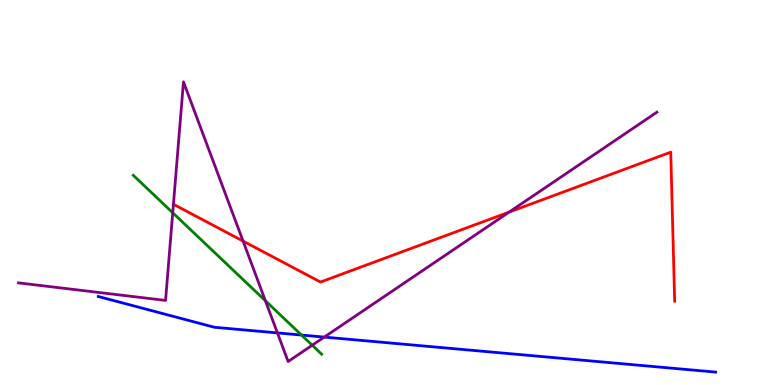[{'lines': ['blue', 'red'], 'intersections': []}, {'lines': ['green', 'red'], 'intersections': []}, {'lines': ['purple', 'red'], 'intersections': [{'x': 3.14, 'y': 3.74}, {'x': 6.57, 'y': 4.49}]}, {'lines': ['blue', 'green'], 'intersections': [{'x': 3.89, 'y': 1.3}]}, {'lines': ['blue', 'purple'], 'intersections': [{'x': 3.58, 'y': 1.35}, {'x': 4.18, 'y': 1.24}]}, {'lines': ['green', 'purple'], 'intersections': [{'x': 2.23, 'y': 4.47}, {'x': 3.42, 'y': 2.19}, {'x': 4.03, 'y': 1.03}]}]